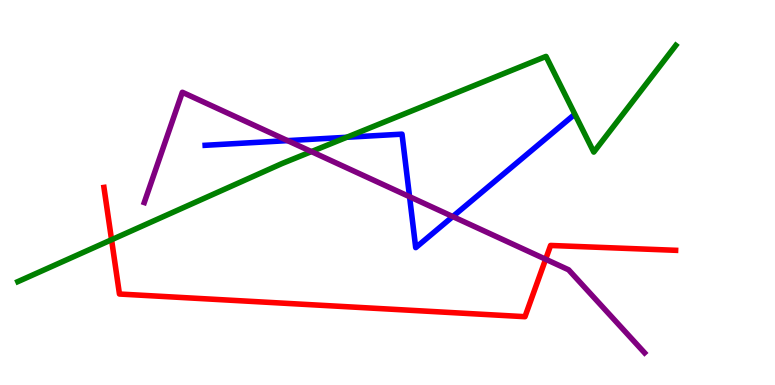[{'lines': ['blue', 'red'], 'intersections': []}, {'lines': ['green', 'red'], 'intersections': [{'x': 1.44, 'y': 3.77}]}, {'lines': ['purple', 'red'], 'intersections': [{'x': 7.04, 'y': 3.27}]}, {'lines': ['blue', 'green'], 'intersections': [{'x': 4.47, 'y': 6.43}]}, {'lines': ['blue', 'purple'], 'intersections': [{'x': 3.71, 'y': 6.35}, {'x': 5.28, 'y': 4.89}, {'x': 5.84, 'y': 4.38}]}, {'lines': ['green', 'purple'], 'intersections': [{'x': 4.02, 'y': 6.06}]}]